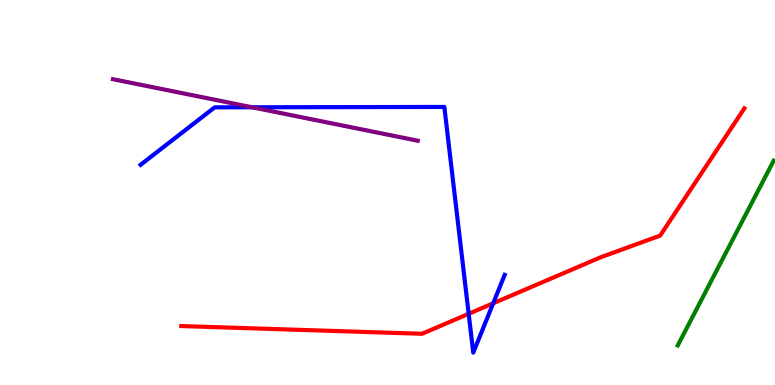[{'lines': ['blue', 'red'], 'intersections': [{'x': 6.05, 'y': 1.85}, {'x': 6.36, 'y': 2.12}]}, {'lines': ['green', 'red'], 'intersections': []}, {'lines': ['purple', 'red'], 'intersections': []}, {'lines': ['blue', 'green'], 'intersections': []}, {'lines': ['blue', 'purple'], 'intersections': [{'x': 3.25, 'y': 7.21}]}, {'lines': ['green', 'purple'], 'intersections': []}]